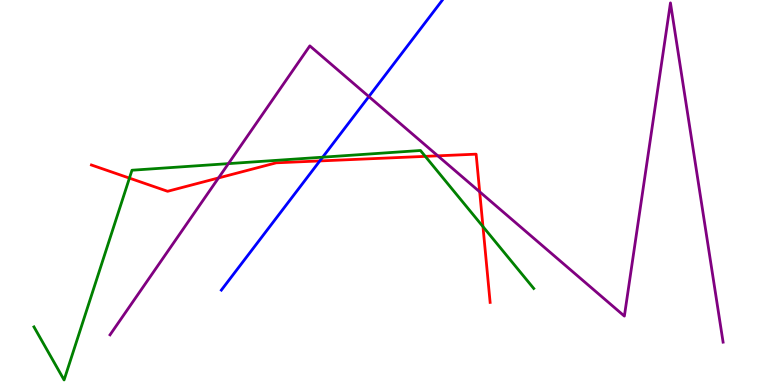[{'lines': ['blue', 'red'], 'intersections': [{'x': 4.13, 'y': 5.82}]}, {'lines': ['green', 'red'], 'intersections': [{'x': 1.67, 'y': 5.37}, {'x': 5.49, 'y': 5.94}, {'x': 6.23, 'y': 4.11}]}, {'lines': ['purple', 'red'], 'intersections': [{'x': 2.82, 'y': 5.38}, {'x': 5.65, 'y': 5.95}, {'x': 6.19, 'y': 5.02}]}, {'lines': ['blue', 'green'], 'intersections': [{'x': 4.16, 'y': 5.92}]}, {'lines': ['blue', 'purple'], 'intersections': [{'x': 4.76, 'y': 7.49}]}, {'lines': ['green', 'purple'], 'intersections': [{'x': 2.95, 'y': 5.75}]}]